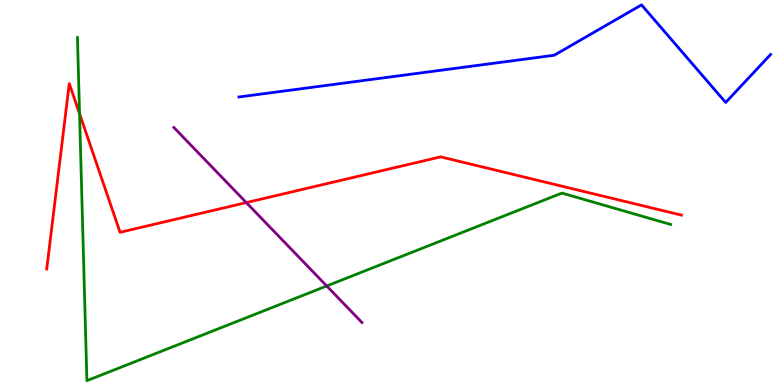[{'lines': ['blue', 'red'], 'intersections': []}, {'lines': ['green', 'red'], 'intersections': [{'x': 1.03, 'y': 7.05}]}, {'lines': ['purple', 'red'], 'intersections': [{'x': 3.18, 'y': 4.74}]}, {'lines': ['blue', 'green'], 'intersections': []}, {'lines': ['blue', 'purple'], 'intersections': []}, {'lines': ['green', 'purple'], 'intersections': [{'x': 4.22, 'y': 2.57}]}]